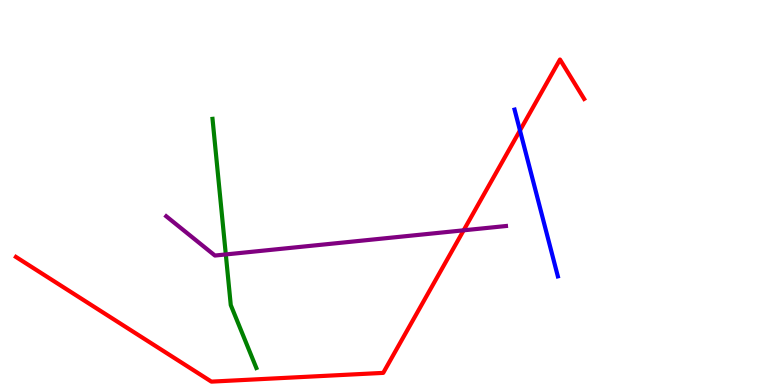[{'lines': ['blue', 'red'], 'intersections': [{'x': 6.71, 'y': 6.61}]}, {'lines': ['green', 'red'], 'intersections': []}, {'lines': ['purple', 'red'], 'intersections': [{'x': 5.98, 'y': 4.02}]}, {'lines': ['blue', 'green'], 'intersections': []}, {'lines': ['blue', 'purple'], 'intersections': []}, {'lines': ['green', 'purple'], 'intersections': [{'x': 2.91, 'y': 3.39}]}]